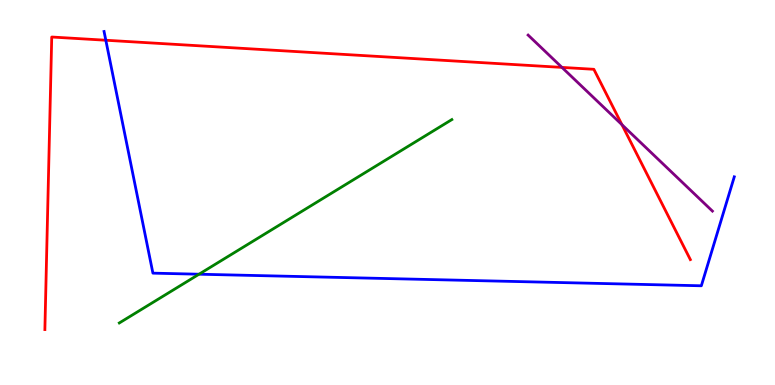[{'lines': ['blue', 'red'], 'intersections': [{'x': 1.37, 'y': 8.95}]}, {'lines': ['green', 'red'], 'intersections': []}, {'lines': ['purple', 'red'], 'intersections': [{'x': 7.25, 'y': 8.25}, {'x': 8.02, 'y': 6.76}]}, {'lines': ['blue', 'green'], 'intersections': [{'x': 2.57, 'y': 2.88}]}, {'lines': ['blue', 'purple'], 'intersections': []}, {'lines': ['green', 'purple'], 'intersections': []}]